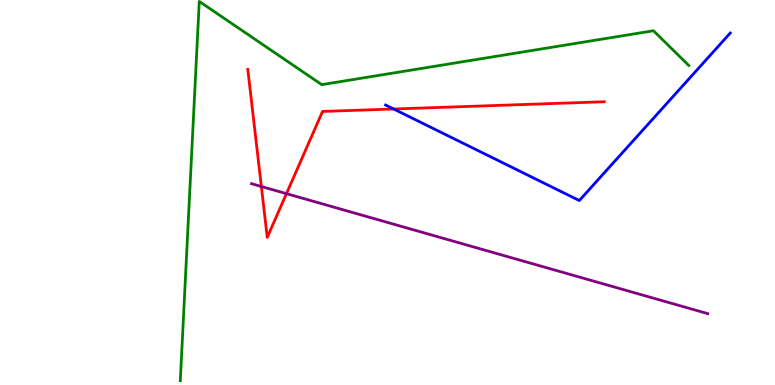[{'lines': ['blue', 'red'], 'intersections': [{'x': 5.08, 'y': 7.17}]}, {'lines': ['green', 'red'], 'intersections': []}, {'lines': ['purple', 'red'], 'intersections': [{'x': 3.37, 'y': 5.16}, {'x': 3.7, 'y': 4.97}]}, {'lines': ['blue', 'green'], 'intersections': []}, {'lines': ['blue', 'purple'], 'intersections': []}, {'lines': ['green', 'purple'], 'intersections': []}]